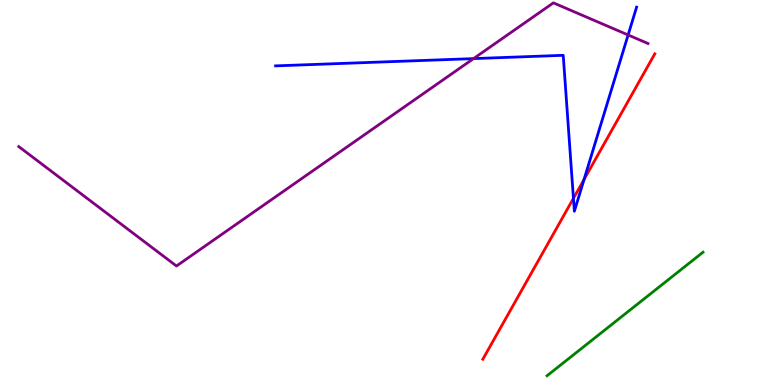[{'lines': ['blue', 'red'], 'intersections': [{'x': 7.4, 'y': 4.85}, {'x': 7.54, 'y': 5.34}]}, {'lines': ['green', 'red'], 'intersections': []}, {'lines': ['purple', 'red'], 'intersections': []}, {'lines': ['blue', 'green'], 'intersections': []}, {'lines': ['blue', 'purple'], 'intersections': [{'x': 6.11, 'y': 8.48}, {'x': 8.1, 'y': 9.09}]}, {'lines': ['green', 'purple'], 'intersections': []}]